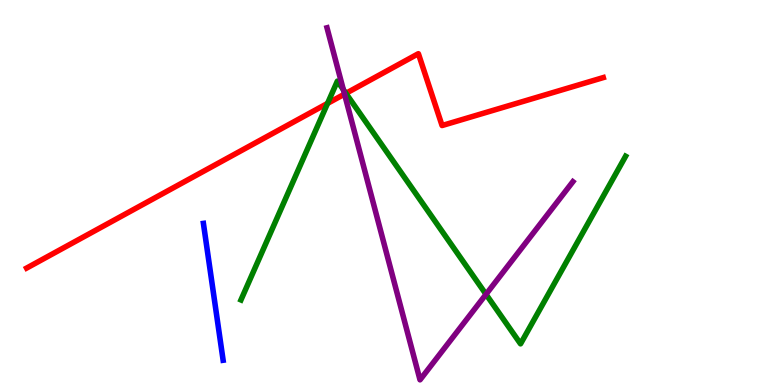[{'lines': ['blue', 'red'], 'intersections': []}, {'lines': ['green', 'red'], 'intersections': [{'x': 4.23, 'y': 7.31}, {'x': 4.46, 'y': 7.58}]}, {'lines': ['purple', 'red'], 'intersections': [{'x': 4.45, 'y': 7.56}]}, {'lines': ['blue', 'green'], 'intersections': []}, {'lines': ['blue', 'purple'], 'intersections': []}, {'lines': ['green', 'purple'], 'intersections': [{'x': 4.43, 'y': 7.67}, {'x': 6.27, 'y': 2.36}]}]